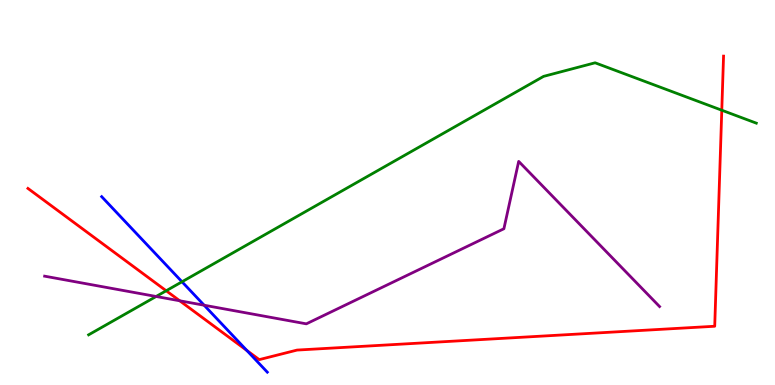[{'lines': ['blue', 'red'], 'intersections': [{'x': 3.18, 'y': 0.898}]}, {'lines': ['green', 'red'], 'intersections': [{'x': 2.14, 'y': 2.45}, {'x': 9.31, 'y': 7.14}]}, {'lines': ['purple', 'red'], 'intersections': [{'x': 2.32, 'y': 2.19}]}, {'lines': ['blue', 'green'], 'intersections': [{'x': 2.35, 'y': 2.68}]}, {'lines': ['blue', 'purple'], 'intersections': [{'x': 2.63, 'y': 2.07}]}, {'lines': ['green', 'purple'], 'intersections': [{'x': 2.01, 'y': 2.3}]}]